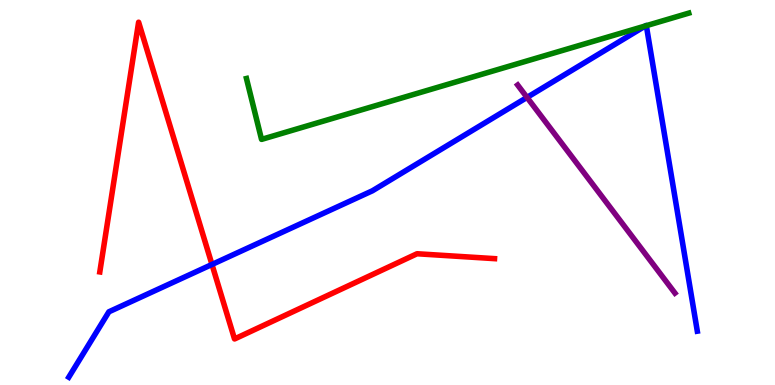[{'lines': ['blue', 'red'], 'intersections': [{'x': 2.74, 'y': 3.13}]}, {'lines': ['green', 'red'], 'intersections': []}, {'lines': ['purple', 'red'], 'intersections': []}, {'lines': ['blue', 'green'], 'intersections': [{'x': 8.33, 'y': 9.33}, {'x': 8.34, 'y': 9.33}]}, {'lines': ['blue', 'purple'], 'intersections': [{'x': 6.8, 'y': 7.47}]}, {'lines': ['green', 'purple'], 'intersections': []}]